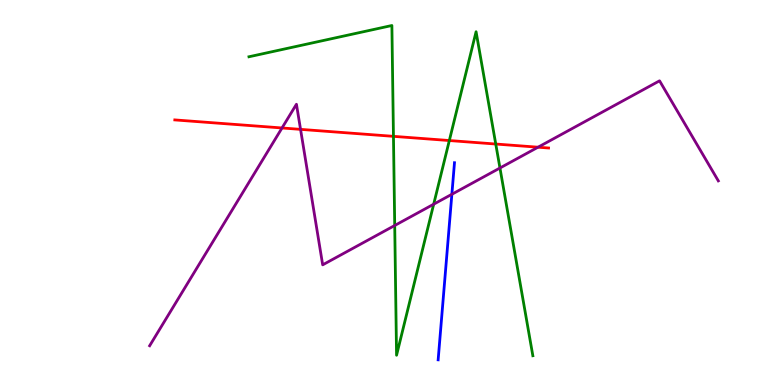[{'lines': ['blue', 'red'], 'intersections': []}, {'lines': ['green', 'red'], 'intersections': [{'x': 5.08, 'y': 6.46}, {'x': 5.8, 'y': 6.35}, {'x': 6.4, 'y': 6.26}]}, {'lines': ['purple', 'red'], 'intersections': [{'x': 3.64, 'y': 6.68}, {'x': 3.88, 'y': 6.64}, {'x': 6.94, 'y': 6.18}]}, {'lines': ['blue', 'green'], 'intersections': []}, {'lines': ['blue', 'purple'], 'intersections': [{'x': 5.83, 'y': 4.95}]}, {'lines': ['green', 'purple'], 'intersections': [{'x': 5.09, 'y': 4.14}, {'x': 5.6, 'y': 4.7}, {'x': 6.45, 'y': 5.64}]}]